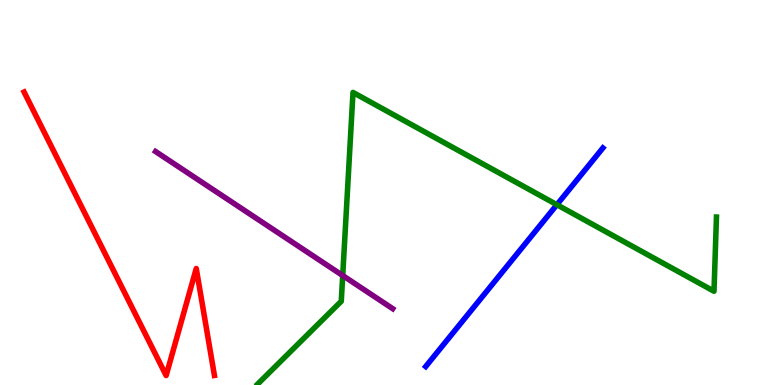[{'lines': ['blue', 'red'], 'intersections': []}, {'lines': ['green', 'red'], 'intersections': []}, {'lines': ['purple', 'red'], 'intersections': []}, {'lines': ['blue', 'green'], 'intersections': [{'x': 7.19, 'y': 4.68}]}, {'lines': ['blue', 'purple'], 'intersections': []}, {'lines': ['green', 'purple'], 'intersections': [{'x': 4.42, 'y': 2.84}]}]